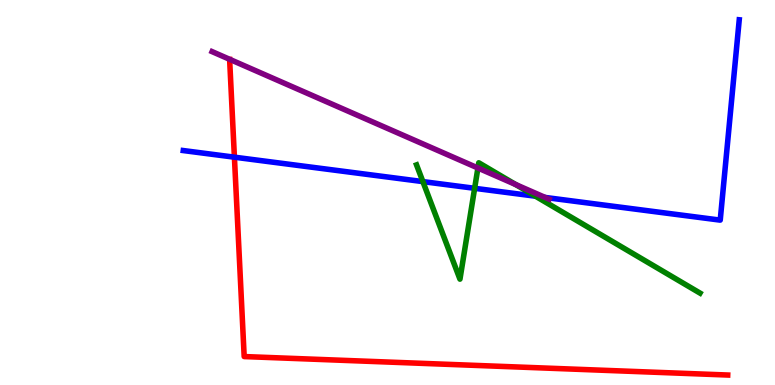[{'lines': ['blue', 'red'], 'intersections': [{'x': 3.02, 'y': 5.92}]}, {'lines': ['green', 'red'], 'intersections': []}, {'lines': ['purple', 'red'], 'intersections': []}, {'lines': ['blue', 'green'], 'intersections': [{'x': 5.46, 'y': 5.28}, {'x': 6.12, 'y': 5.11}, {'x': 6.91, 'y': 4.9}]}, {'lines': ['blue', 'purple'], 'intersections': [{'x': 7.03, 'y': 4.87}]}, {'lines': ['green', 'purple'], 'intersections': [{'x': 6.17, 'y': 5.64}, {'x': 6.65, 'y': 5.21}]}]